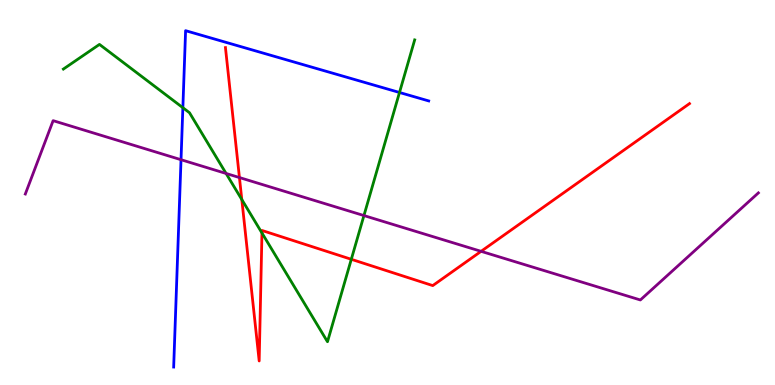[{'lines': ['blue', 'red'], 'intersections': []}, {'lines': ['green', 'red'], 'intersections': [{'x': 3.12, 'y': 4.82}, {'x': 3.38, 'y': 3.95}, {'x': 4.53, 'y': 3.26}]}, {'lines': ['purple', 'red'], 'intersections': [{'x': 3.09, 'y': 5.39}, {'x': 6.21, 'y': 3.47}]}, {'lines': ['blue', 'green'], 'intersections': [{'x': 2.36, 'y': 7.2}, {'x': 5.15, 'y': 7.6}]}, {'lines': ['blue', 'purple'], 'intersections': [{'x': 2.34, 'y': 5.85}]}, {'lines': ['green', 'purple'], 'intersections': [{'x': 2.92, 'y': 5.49}, {'x': 4.7, 'y': 4.4}]}]